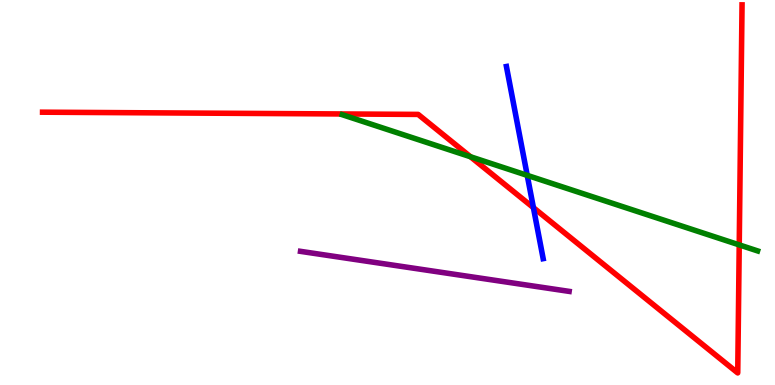[{'lines': ['blue', 'red'], 'intersections': [{'x': 6.88, 'y': 4.61}]}, {'lines': ['green', 'red'], 'intersections': [{'x': 6.07, 'y': 5.93}, {'x': 9.54, 'y': 3.64}]}, {'lines': ['purple', 'red'], 'intersections': []}, {'lines': ['blue', 'green'], 'intersections': [{'x': 6.8, 'y': 5.45}]}, {'lines': ['blue', 'purple'], 'intersections': []}, {'lines': ['green', 'purple'], 'intersections': []}]